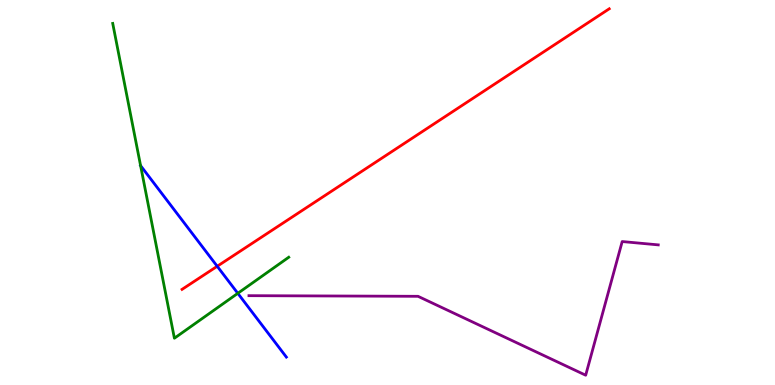[{'lines': ['blue', 'red'], 'intersections': [{'x': 2.8, 'y': 3.08}]}, {'lines': ['green', 'red'], 'intersections': []}, {'lines': ['purple', 'red'], 'intersections': []}, {'lines': ['blue', 'green'], 'intersections': [{'x': 1.81, 'y': 5.7}, {'x': 3.07, 'y': 2.38}]}, {'lines': ['blue', 'purple'], 'intersections': []}, {'lines': ['green', 'purple'], 'intersections': []}]